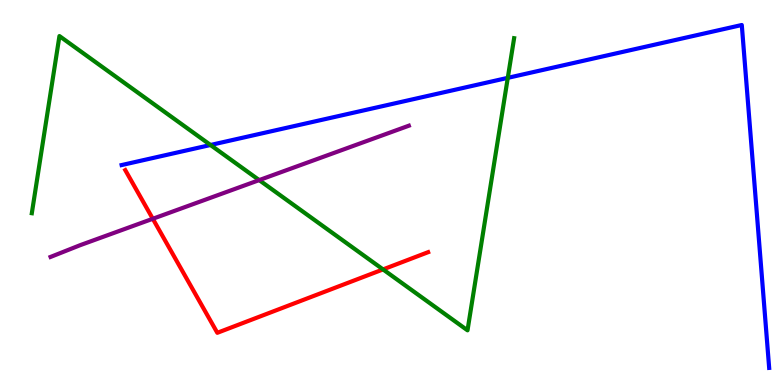[{'lines': ['blue', 'red'], 'intersections': []}, {'lines': ['green', 'red'], 'intersections': [{'x': 4.94, 'y': 3.0}]}, {'lines': ['purple', 'red'], 'intersections': [{'x': 1.97, 'y': 4.32}]}, {'lines': ['blue', 'green'], 'intersections': [{'x': 2.72, 'y': 6.23}, {'x': 6.55, 'y': 7.98}]}, {'lines': ['blue', 'purple'], 'intersections': []}, {'lines': ['green', 'purple'], 'intersections': [{'x': 3.34, 'y': 5.32}]}]